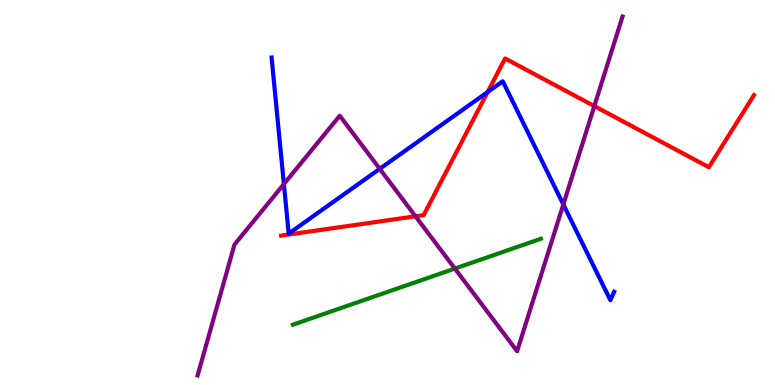[{'lines': ['blue', 'red'], 'intersections': [{'x': 6.29, 'y': 7.61}]}, {'lines': ['green', 'red'], 'intersections': []}, {'lines': ['purple', 'red'], 'intersections': [{'x': 5.36, 'y': 4.38}, {'x': 7.67, 'y': 7.24}]}, {'lines': ['blue', 'green'], 'intersections': []}, {'lines': ['blue', 'purple'], 'intersections': [{'x': 3.66, 'y': 5.22}, {'x': 4.9, 'y': 5.61}, {'x': 7.27, 'y': 4.69}]}, {'lines': ['green', 'purple'], 'intersections': [{'x': 5.87, 'y': 3.02}]}]